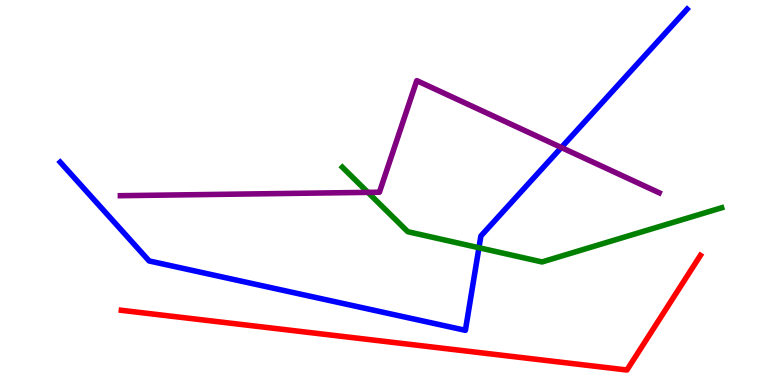[{'lines': ['blue', 'red'], 'intersections': []}, {'lines': ['green', 'red'], 'intersections': []}, {'lines': ['purple', 'red'], 'intersections': []}, {'lines': ['blue', 'green'], 'intersections': [{'x': 6.18, 'y': 3.57}]}, {'lines': ['blue', 'purple'], 'intersections': [{'x': 7.24, 'y': 6.17}]}, {'lines': ['green', 'purple'], 'intersections': [{'x': 4.75, 'y': 5.0}]}]